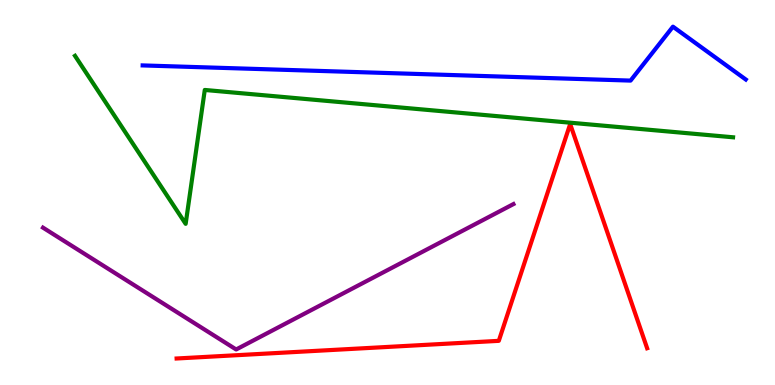[{'lines': ['blue', 'red'], 'intersections': []}, {'lines': ['green', 'red'], 'intersections': []}, {'lines': ['purple', 'red'], 'intersections': []}, {'lines': ['blue', 'green'], 'intersections': []}, {'lines': ['blue', 'purple'], 'intersections': []}, {'lines': ['green', 'purple'], 'intersections': []}]